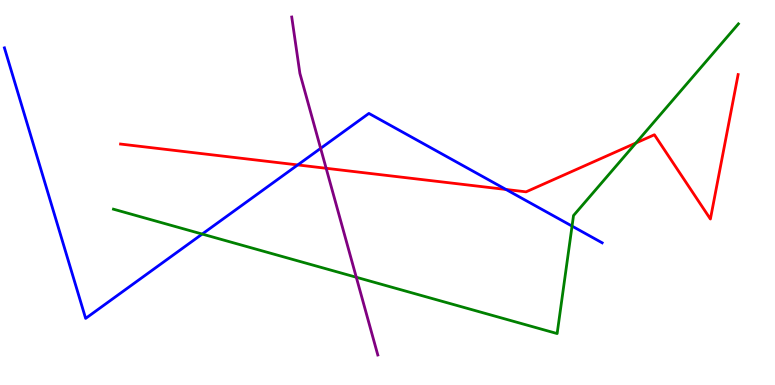[{'lines': ['blue', 'red'], 'intersections': [{'x': 3.84, 'y': 5.72}, {'x': 6.53, 'y': 5.08}]}, {'lines': ['green', 'red'], 'intersections': [{'x': 8.21, 'y': 6.29}]}, {'lines': ['purple', 'red'], 'intersections': [{'x': 4.21, 'y': 5.63}]}, {'lines': ['blue', 'green'], 'intersections': [{'x': 2.61, 'y': 3.92}, {'x': 7.38, 'y': 4.13}]}, {'lines': ['blue', 'purple'], 'intersections': [{'x': 4.14, 'y': 6.15}]}, {'lines': ['green', 'purple'], 'intersections': [{'x': 4.6, 'y': 2.8}]}]